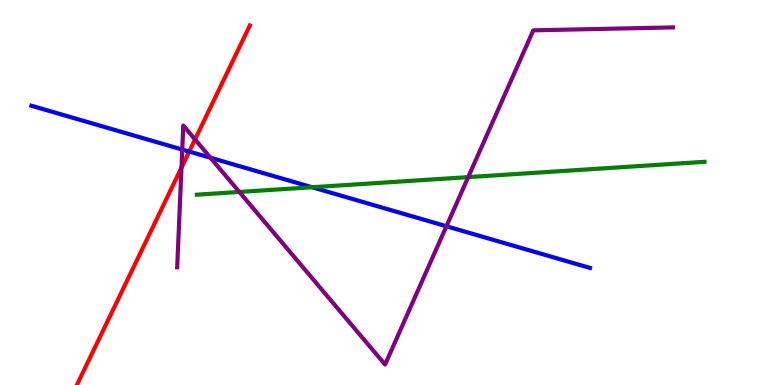[{'lines': ['blue', 'red'], 'intersections': [{'x': 2.44, 'y': 6.06}]}, {'lines': ['green', 'red'], 'intersections': []}, {'lines': ['purple', 'red'], 'intersections': [{'x': 2.34, 'y': 5.65}, {'x': 2.52, 'y': 6.38}]}, {'lines': ['blue', 'green'], 'intersections': [{'x': 4.03, 'y': 5.14}]}, {'lines': ['blue', 'purple'], 'intersections': [{'x': 2.35, 'y': 6.12}, {'x': 2.72, 'y': 5.9}, {'x': 5.76, 'y': 4.12}]}, {'lines': ['green', 'purple'], 'intersections': [{'x': 3.09, 'y': 5.01}, {'x': 6.04, 'y': 5.4}]}]